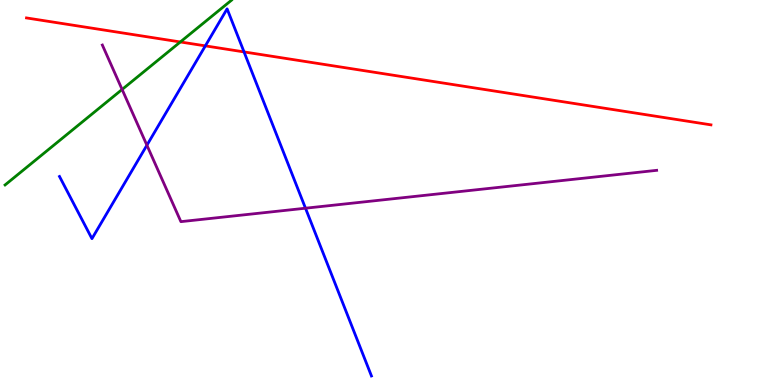[{'lines': ['blue', 'red'], 'intersections': [{'x': 2.65, 'y': 8.81}, {'x': 3.15, 'y': 8.65}]}, {'lines': ['green', 'red'], 'intersections': [{'x': 2.33, 'y': 8.91}]}, {'lines': ['purple', 'red'], 'intersections': []}, {'lines': ['blue', 'green'], 'intersections': []}, {'lines': ['blue', 'purple'], 'intersections': [{'x': 1.9, 'y': 6.23}, {'x': 3.94, 'y': 4.59}]}, {'lines': ['green', 'purple'], 'intersections': [{'x': 1.58, 'y': 7.68}]}]